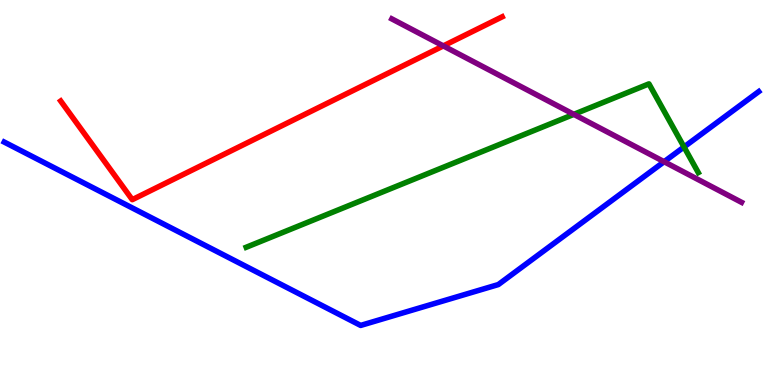[{'lines': ['blue', 'red'], 'intersections': []}, {'lines': ['green', 'red'], 'intersections': []}, {'lines': ['purple', 'red'], 'intersections': [{'x': 5.72, 'y': 8.81}]}, {'lines': ['blue', 'green'], 'intersections': [{'x': 8.83, 'y': 6.18}]}, {'lines': ['blue', 'purple'], 'intersections': [{'x': 8.57, 'y': 5.8}]}, {'lines': ['green', 'purple'], 'intersections': [{'x': 7.4, 'y': 7.03}]}]